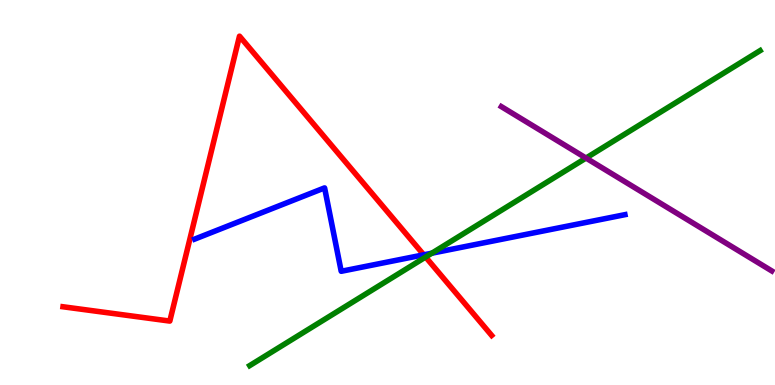[{'lines': ['blue', 'red'], 'intersections': [{'x': 5.47, 'y': 3.38}]}, {'lines': ['green', 'red'], 'intersections': [{'x': 5.49, 'y': 3.32}]}, {'lines': ['purple', 'red'], 'intersections': []}, {'lines': ['blue', 'green'], 'intersections': [{'x': 5.57, 'y': 3.42}]}, {'lines': ['blue', 'purple'], 'intersections': []}, {'lines': ['green', 'purple'], 'intersections': [{'x': 7.56, 'y': 5.89}]}]